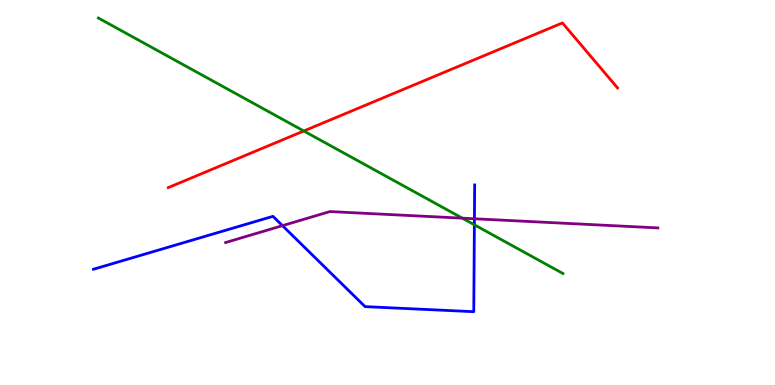[{'lines': ['blue', 'red'], 'intersections': []}, {'lines': ['green', 'red'], 'intersections': [{'x': 3.92, 'y': 6.6}]}, {'lines': ['purple', 'red'], 'intersections': []}, {'lines': ['blue', 'green'], 'intersections': [{'x': 6.12, 'y': 4.16}]}, {'lines': ['blue', 'purple'], 'intersections': [{'x': 3.64, 'y': 4.14}, {'x': 6.12, 'y': 4.32}]}, {'lines': ['green', 'purple'], 'intersections': [{'x': 5.97, 'y': 4.33}]}]